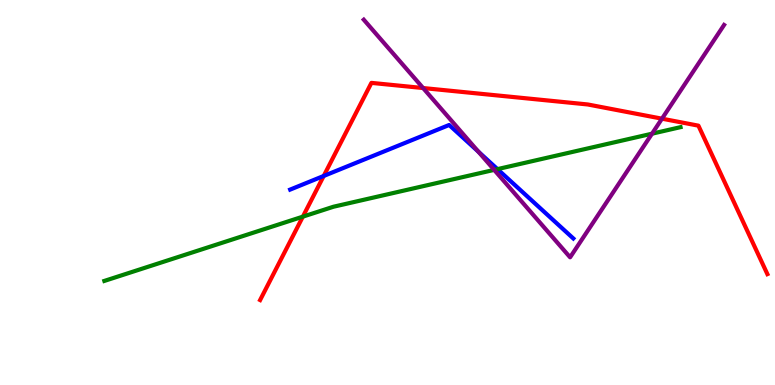[{'lines': ['blue', 'red'], 'intersections': [{'x': 4.18, 'y': 5.43}]}, {'lines': ['green', 'red'], 'intersections': [{'x': 3.91, 'y': 4.37}]}, {'lines': ['purple', 'red'], 'intersections': [{'x': 5.46, 'y': 7.71}, {'x': 8.54, 'y': 6.92}]}, {'lines': ['blue', 'green'], 'intersections': [{'x': 6.42, 'y': 5.61}]}, {'lines': ['blue', 'purple'], 'intersections': [{'x': 6.17, 'y': 6.06}]}, {'lines': ['green', 'purple'], 'intersections': [{'x': 6.38, 'y': 5.59}, {'x': 8.41, 'y': 6.53}]}]